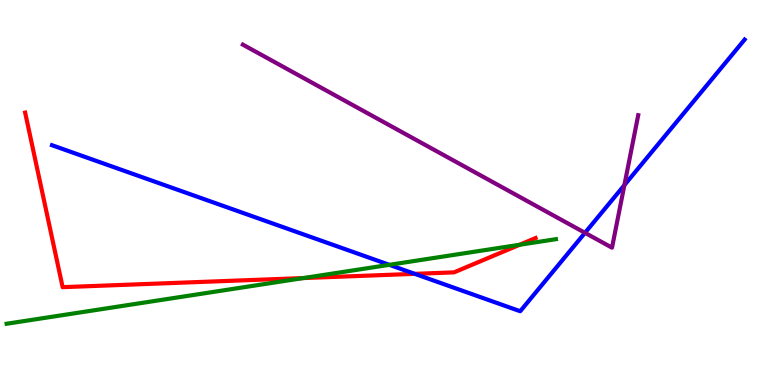[{'lines': ['blue', 'red'], 'intersections': [{'x': 5.35, 'y': 2.89}]}, {'lines': ['green', 'red'], 'intersections': [{'x': 3.91, 'y': 2.78}, {'x': 6.7, 'y': 3.64}]}, {'lines': ['purple', 'red'], 'intersections': []}, {'lines': ['blue', 'green'], 'intersections': [{'x': 5.02, 'y': 3.12}]}, {'lines': ['blue', 'purple'], 'intersections': [{'x': 7.55, 'y': 3.95}, {'x': 8.06, 'y': 5.19}]}, {'lines': ['green', 'purple'], 'intersections': []}]